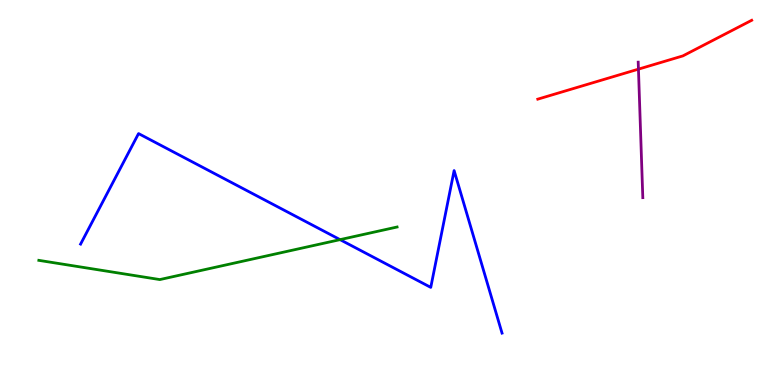[{'lines': ['blue', 'red'], 'intersections': []}, {'lines': ['green', 'red'], 'intersections': []}, {'lines': ['purple', 'red'], 'intersections': [{'x': 8.24, 'y': 8.2}]}, {'lines': ['blue', 'green'], 'intersections': [{'x': 4.39, 'y': 3.78}]}, {'lines': ['blue', 'purple'], 'intersections': []}, {'lines': ['green', 'purple'], 'intersections': []}]